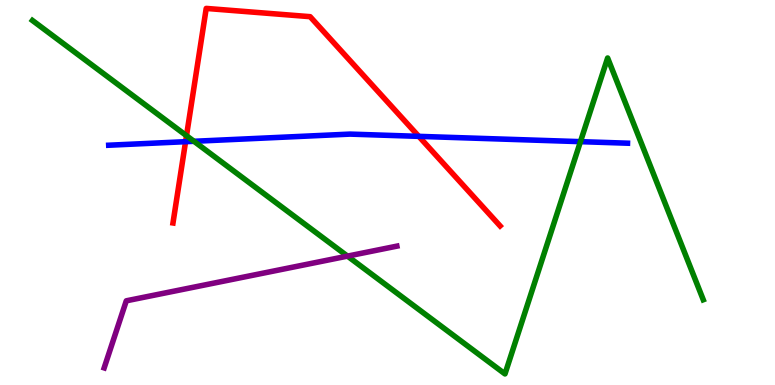[{'lines': ['blue', 'red'], 'intersections': [{'x': 2.39, 'y': 6.32}, {'x': 5.4, 'y': 6.46}]}, {'lines': ['green', 'red'], 'intersections': [{'x': 2.41, 'y': 6.48}]}, {'lines': ['purple', 'red'], 'intersections': []}, {'lines': ['blue', 'green'], 'intersections': [{'x': 2.5, 'y': 6.33}, {'x': 7.49, 'y': 6.32}]}, {'lines': ['blue', 'purple'], 'intersections': []}, {'lines': ['green', 'purple'], 'intersections': [{'x': 4.48, 'y': 3.35}]}]